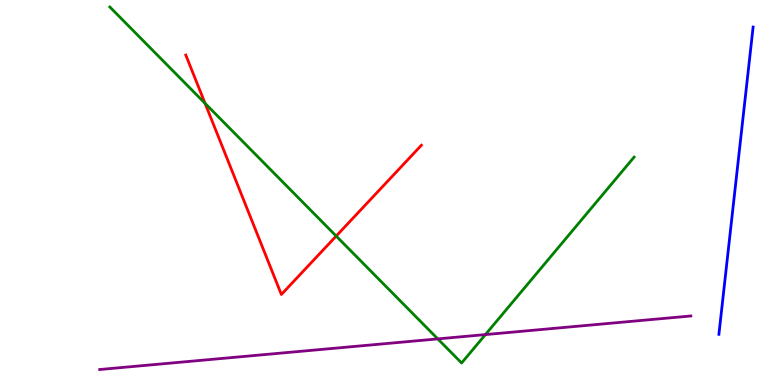[{'lines': ['blue', 'red'], 'intersections': []}, {'lines': ['green', 'red'], 'intersections': [{'x': 2.65, 'y': 7.32}, {'x': 4.34, 'y': 3.87}]}, {'lines': ['purple', 'red'], 'intersections': []}, {'lines': ['blue', 'green'], 'intersections': []}, {'lines': ['blue', 'purple'], 'intersections': []}, {'lines': ['green', 'purple'], 'intersections': [{'x': 5.65, 'y': 1.2}, {'x': 6.26, 'y': 1.31}]}]